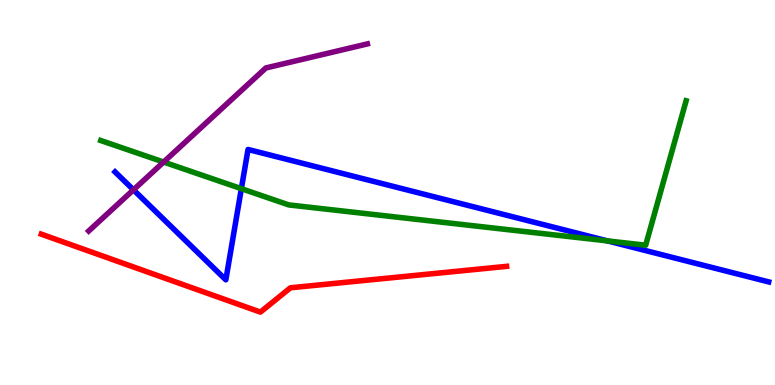[{'lines': ['blue', 'red'], 'intersections': []}, {'lines': ['green', 'red'], 'intersections': []}, {'lines': ['purple', 'red'], 'intersections': []}, {'lines': ['blue', 'green'], 'intersections': [{'x': 3.11, 'y': 5.1}, {'x': 7.84, 'y': 3.74}]}, {'lines': ['blue', 'purple'], 'intersections': [{'x': 1.72, 'y': 5.07}]}, {'lines': ['green', 'purple'], 'intersections': [{'x': 2.11, 'y': 5.79}]}]